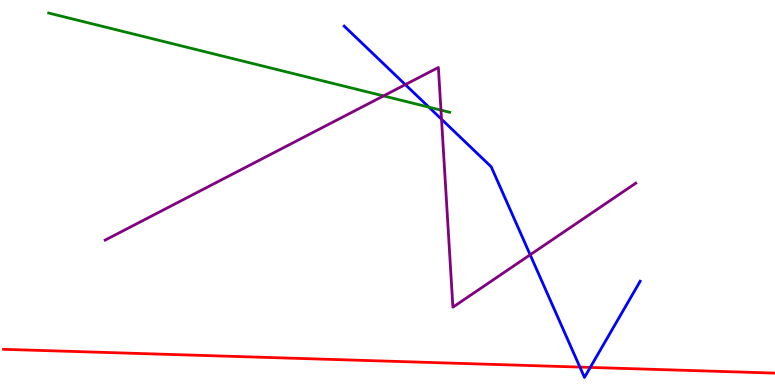[{'lines': ['blue', 'red'], 'intersections': [{'x': 7.48, 'y': 0.465}, {'x': 7.62, 'y': 0.457}]}, {'lines': ['green', 'red'], 'intersections': []}, {'lines': ['purple', 'red'], 'intersections': []}, {'lines': ['blue', 'green'], 'intersections': [{'x': 5.53, 'y': 7.22}]}, {'lines': ['blue', 'purple'], 'intersections': [{'x': 5.23, 'y': 7.8}, {'x': 5.7, 'y': 6.9}, {'x': 6.84, 'y': 3.38}]}, {'lines': ['green', 'purple'], 'intersections': [{'x': 4.95, 'y': 7.51}, {'x': 5.69, 'y': 7.14}]}]